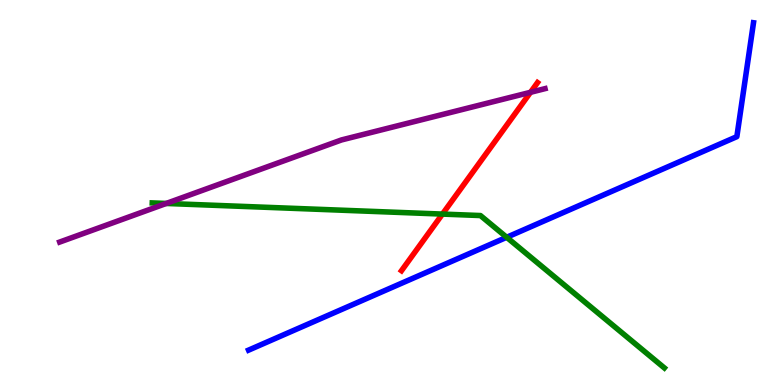[{'lines': ['blue', 'red'], 'intersections': []}, {'lines': ['green', 'red'], 'intersections': [{'x': 5.71, 'y': 4.44}]}, {'lines': ['purple', 'red'], 'intersections': [{'x': 6.85, 'y': 7.6}]}, {'lines': ['blue', 'green'], 'intersections': [{'x': 6.54, 'y': 3.84}]}, {'lines': ['blue', 'purple'], 'intersections': []}, {'lines': ['green', 'purple'], 'intersections': [{'x': 2.14, 'y': 4.72}]}]